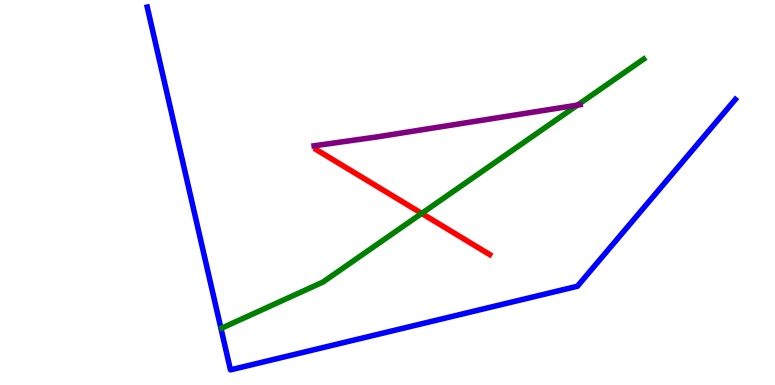[{'lines': ['blue', 'red'], 'intersections': []}, {'lines': ['green', 'red'], 'intersections': [{'x': 5.44, 'y': 4.46}]}, {'lines': ['purple', 'red'], 'intersections': []}, {'lines': ['blue', 'green'], 'intersections': []}, {'lines': ['blue', 'purple'], 'intersections': []}, {'lines': ['green', 'purple'], 'intersections': [{'x': 7.45, 'y': 7.27}]}]